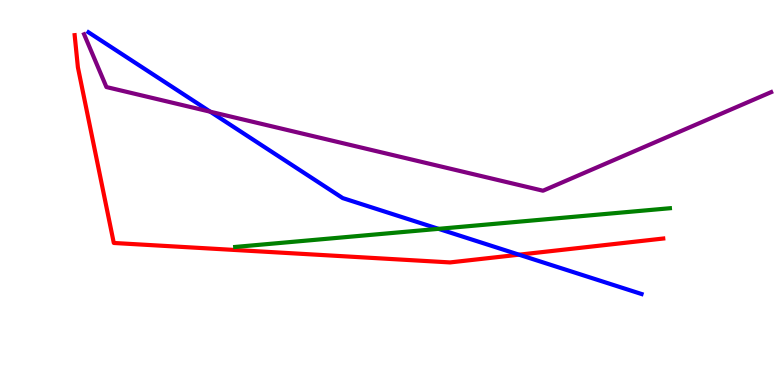[{'lines': ['blue', 'red'], 'intersections': [{'x': 6.7, 'y': 3.38}]}, {'lines': ['green', 'red'], 'intersections': []}, {'lines': ['purple', 'red'], 'intersections': []}, {'lines': ['blue', 'green'], 'intersections': [{'x': 5.66, 'y': 4.06}]}, {'lines': ['blue', 'purple'], 'intersections': [{'x': 2.71, 'y': 7.1}]}, {'lines': ['green', 'purple'], 'intersections': []}]